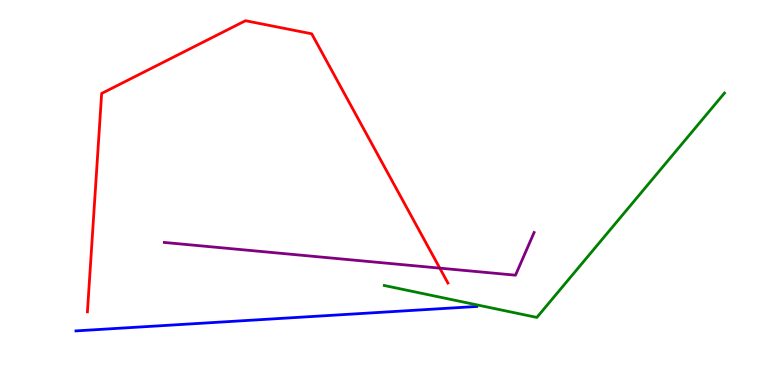[{'lines': ['blue', 'red'], 'intersections': []}, {'lines': ['green', 'red'], 'intersections': []}, {'lines': ['purple', 'red'], 'intersections': [{'x': 5.67, 'y': 3.04}]}, {'lines': ['blue', 'green'], 'intersections': []}, {'lines': ['blue', 'purple'], 'intersections': []}, {'lines': ['green', 'purple'], 'intersections': []}]